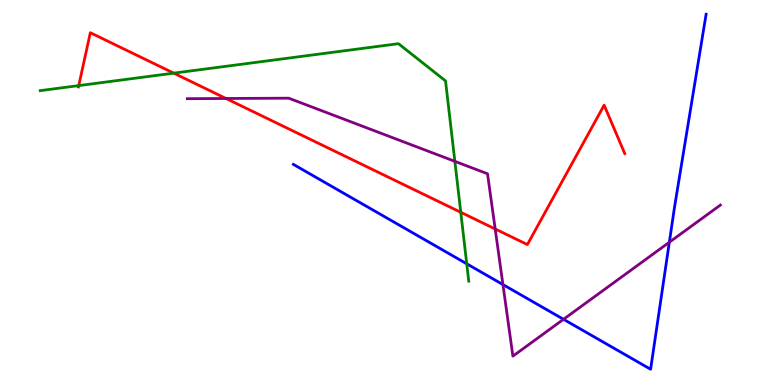[{'lines': ['blue', 'red'], 'intersections': []}, {'lines': ['green', 'red'], 'intersections': [{'x': 1.02, 'y': 7.78}, {'x': 2.24, 'y': 8.1}, {'x': 5.95, 'y': 4.49}]}, {'lines': ['purple', 'red'], 'intersections': [{'x': 2.92, 'y': 7.44}, {'x': 6.39, 'y': 4.05}]}, {'lines': ['blue', 'green'], 'intersections': [{'x': 6.02, 'y': 3.15}]}, {'lines': ['blue', 'purple'], 'intersections': [{'x': 6.49, 'y': 2.61}, {'x': 7.27, 'y': 1.71}, {'x': 8.64, 'y': 3.71}]}, {'lines': ['green', 'purple'], 'intersections': [{'x': 5.87, 'y': 5.81}]}]